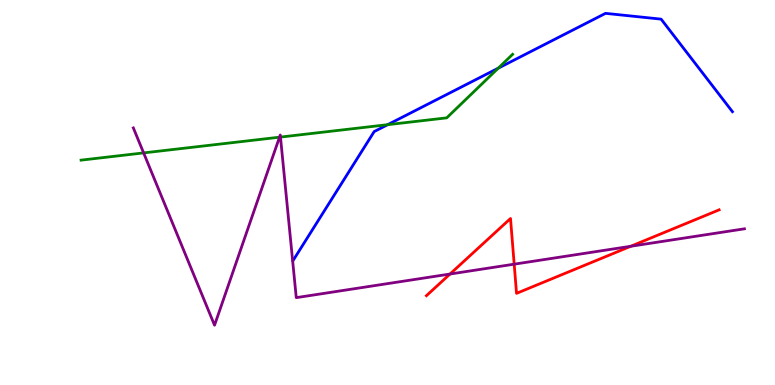[{'lines': ['blue', 'red'], 'intersections': []}, {'lines': ['green', 'red'], 'intersections': []}, {'lines': ['purple', 'red'], 'intersections': [{'x': 5.81, 'y': 2.88}, {'x': 6.63, 'y': 3.14}, {'x': 8.14, 'y': 3.6}]}, {'lines': ['blue', 'green'], 'intersections': [{'x': 5.0, 'y': 6.76}, {'x': 6.43, 'y': 8.23}]}, {'lines': ['blue', 'purple'], 'intersections': []}, {'lines': ['green', 'purple'], 'intersections': [{'x': 1.85, 'y': 6.03}, {'x': 3.61, 'y': 6.44}, {'x': 3.62, 'y': 6.44}]}]